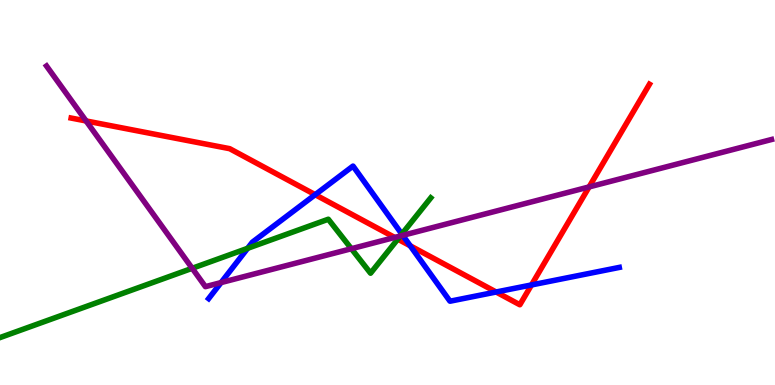[{'lines': ['blue', 'red'], 'intersections': [{'x': 4.07, 'y': 4.94}, {'x': 5.29, 'y': 3.62}, {'x': 6.4, 'y': 2.42}, {'x': 6.86, 'y': 2.6}]}, {'lines': ['green', 'red'], 'intersections': [{'x': 5.13, 'y': 3.79}]}, {'lines': ['purple', 'red'], 'intersections': [{'x': 1.11, 'y': 6.86}, {'x': 5.09, 'y': 3.83}, {'x': 7.6, 'y': 5.14}]}, {'lines': ['blue', 'green'], 'intersections': [{'x': 3.2, 'y': 3.55}, {'x': 5.18, 'y': 3.92}]}, {'lines': ['blue', 'purple'], 'intersections': [{'x': 2.85, 'y': 2.66}, {'x': 5.2, 'y': 3.89}]}, {'lines': ['green', 'purple'], 'intersections': [{'x': 2.48, 'y': 3.03}, {'x': 4.53, 'y': 3.54}, {'x': 5.17, 'y': 3.87}]}]